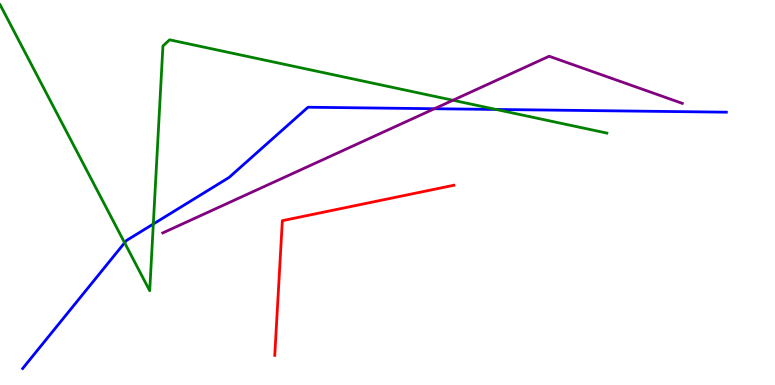[{'lines': ['blue', 'red'], 'intersections': []}, {'lines': ['green', 'red'], 'intersections': []}, {'lines': ['purple', 'red'], 'intersections': []}, {'lines': ['blue', 'green'], 'intersections': [{'x': 1.61, 'y': 3.69}, {'x': 1.98, 'y': 4.18}, {'x': 6.4, 'y': 7.16}]}, {'lines': ['blue', 'purple'], 'intersections': [{'x': 5.61, 'y': 7.18}]}, {'lines': ['green', 'purple'], 'intersections': [{'x': 5.84, 'y': 7.4}]}]